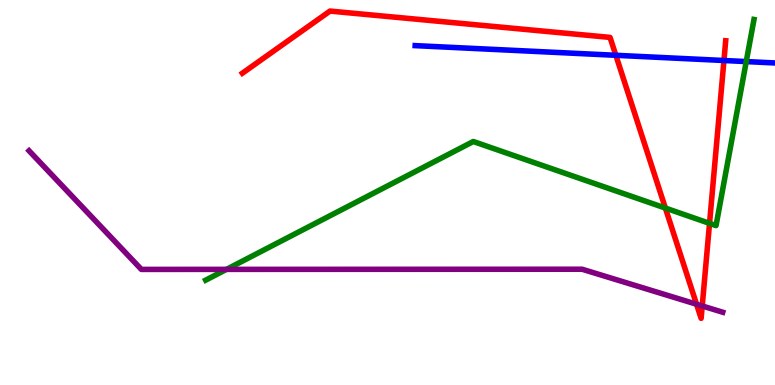[{'lines': ['blue', 'red'], 'intersections': [{'x': 7.95, 'y': 8.56}, {'x': 9.34, 'y': 8.43}]}, {'lines': ['green', 'red'], 'intersections': [{'x': 8.59, 'y': 4.6}, {'x': 9.16, 'y': 4.2}]}, {'lines': ['purple', 'red'], 'intersections': [{'x': 8.99, 'y': 2.1}, {'x': 9.06, 'y': 2.05}]}, {'lines': ['blue', 'green'], 'intersections': [{'x': 9.63, 'y': 8.4}]}, {'lines': ['blue', 'purple'], 'intersections': []}, {'lines': ['green', 'purple'], 'intersections': [{'x': 2.92, 'y': 3.0}]}]